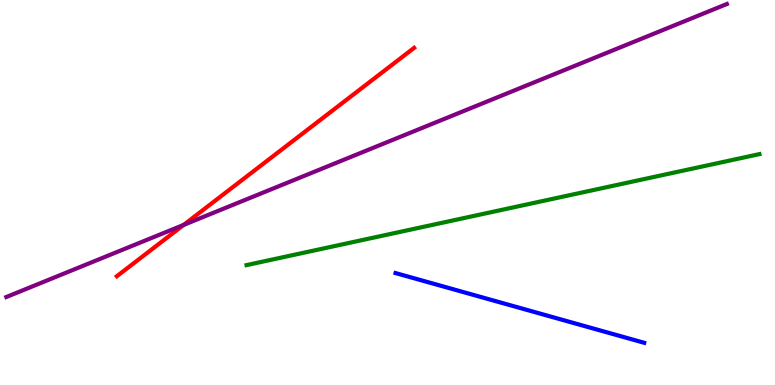[{'lines': ['blue', 'red'], 'intersections': []}, {'lines': ['green', 'red'], 'intersections': []}, {'lines': ['purple', 'red'], 'intersections': [{'x': 2.37, 'y': 4.16}]}, {'lines': ['blue', 'green'], 'intersections': []}, {'lines': ['blue', 'purple'], 'intersections': []}, {'lines': ['green', 'purple'], 'intersections': []}]